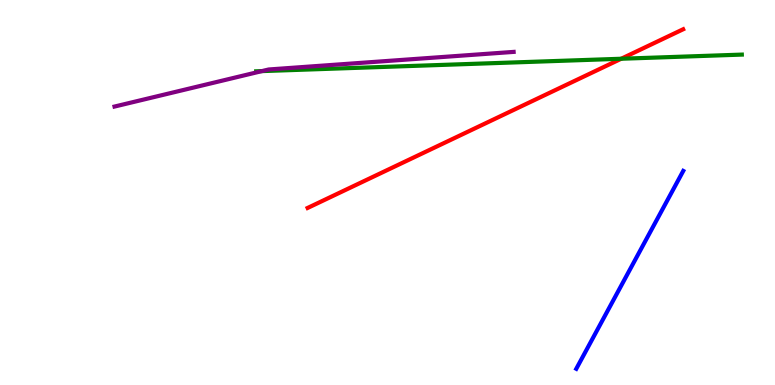[{'lines': ['blue', 'red'], 'intersections': []}, {'lines': ['green', 'red'], 'intersections': [{'x': 8.02, 'y': 8.47}]}, {'lines': ['purple', 'red'], 'intersections': []}, {'lines': ['blue', 'green'], 'intersections': []}, {'lines': ['blue', 'purple'], 'intersections': []}, {'lines': ['green', 'purple'], 'intersections': [{'x': 3.38, 'y': 8.15}]}]